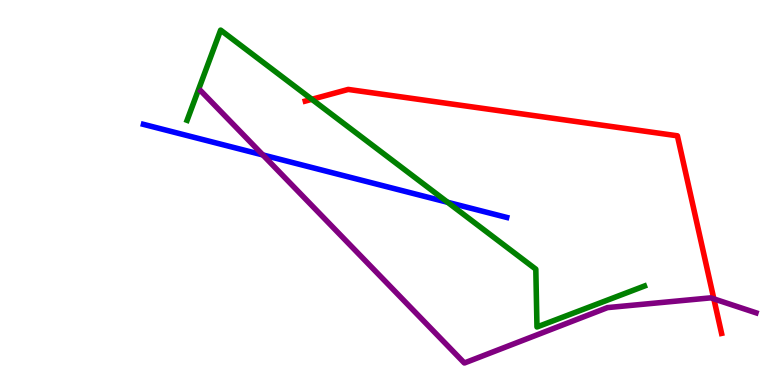[{'lines': ['blue', 'red'], 'intersections': []}, {'lines': ['green', 'red'], 'intersections': [{'x': 4.02, 'y': 7.42}]}, {'lines': ['purple', 'red'], 'intersections': [{'x': 9.21, 'y': 2.24}]}, {'lines': ['blue', 'green'], 'intersections': [{'x': 5.78, 'y': 4.75}]}, {'lines': ['blue', 'purple'], 'intersections': [{'x': 3.39, 'y': 5.98}]}, {'lines': ['green', 'purple'], 'intersections': []}]